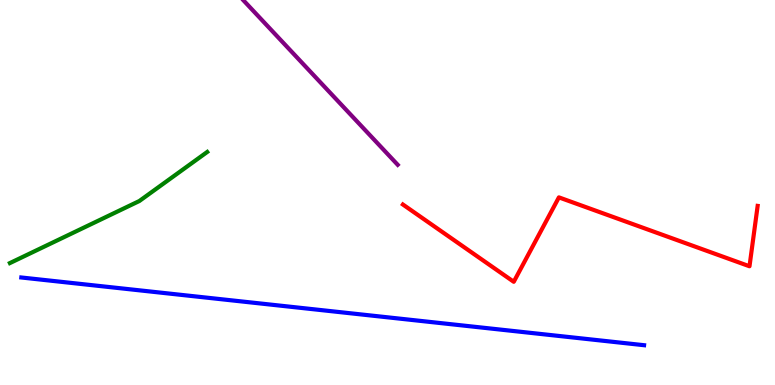[{'lines': ['blue', 'red'], 'intersections': []}, {'lines': ['green', 'red'], 'intersections': []}, {'lines': ['purple', 'red'], 'intersections': []}, {'lines': ['blue', 'green'], 'intersections': []}, {'lines': ['blue', 'purple'], 'intersections': []}, {'lines': ['green', 'purple'], 'intersections': []}]